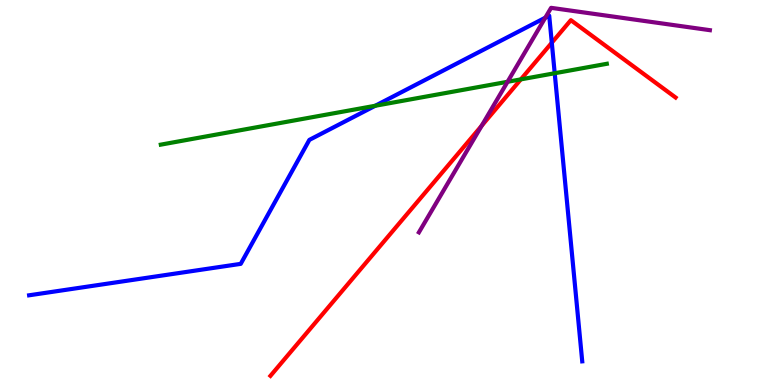[{'lines': ['blue', 'red'], 'intersections': [{'x': 7.12, 'y': 8.89}]}, {'lines': ['green', 'red'], 'intersections': [{'x': 6.72, 'y': 7.94}]}, {'lines': ['purple', 'red'], 'intersections': [{'x': 6.22, 'y': 6.73}]}, {'lines': ['blue', 'green'], 'intersections': [{'x': 4.84, 'y': 7.25}, {'x': 7.16, 'y': 8.1}]}, {'lines': ['blue', 'purple'], 'intersections': [{'x': 7.04, 'y': 9.54}]}, {'lines': ['green', 'purple'], 'intersections': [{'x': 6.55, 'y': 7.88}]}]